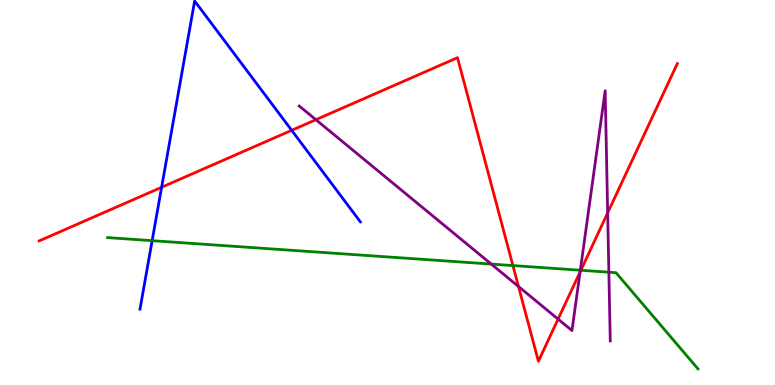[{'lines': ['blue', 'red'], 'intersections': [{'x': 2.09, 'y': 5.14}, {'x': 3.76, 'y': 6.62}]}, {'lines': ['green', 'red'], 'intersections': [{'x': 6.62, 'y': 3.1}, {'x': 7.5, 'y': 2.98}]}, {'lines': ['purple', 'red'], 'intersections': [{'x': 4.08, 'y': 6.89}, {'x': 6.69, 'y': 2.56}, {'x': 7.2, 'y': 1.71}, {'x': 7.48, 'y': 2.94}, {'x': 7.84, 'y': 4.47}]}, {'lines': ['blue', 'green'], 'intersections': [{'x': 1.96, 'y': 3.75}]}, {'lines': ['blue', 'purple'], 'intersections': []}, {'lines': ['green', 'purple'], 'intersections': [{'x': 6.34, 'y': 3.14}, {'x': 7.49, 'y': 2.98}, {'x': 7.86, 'y': 2.93}]}]